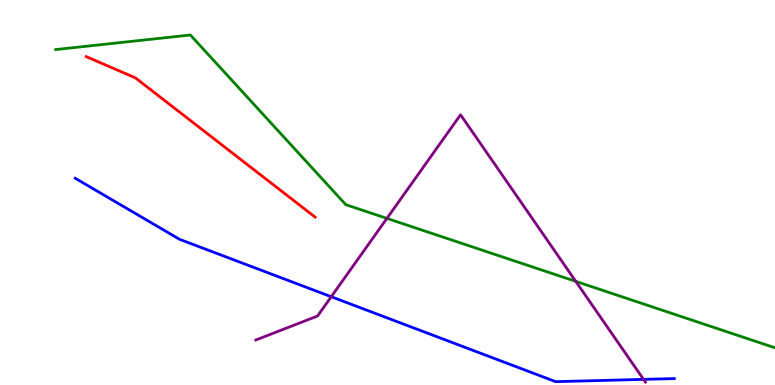[{'lines': ['blue', 'red'], 'intersections': []}, {'lines': ['green', 'red'], 'intersections': []}, {'lines': ['purple', 'red'], 'intersections': []}, {'lines': ['blue', 'green'], 'intersections': []}, {'lines': ['blue', 'purple'], 'intersections': [{'x': 4.27, 'y': 2.29}, {'x': 8.3, 'y': 0.146}]}, {'lines': ['green', 'purple'], 'intersections': [{'x': 4.99, 'y': 4.33}, {'x': 7.43, 'y': 2.69}]}]